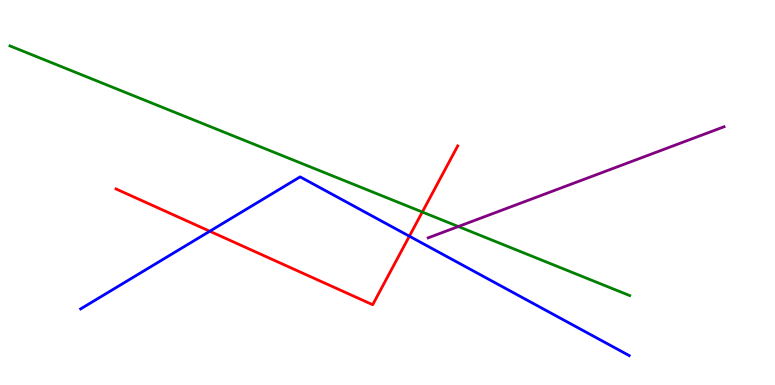[{'lines': ['blue', 'red'], 'intersections': [{'x': 2.71, 'y': 3.99}, {'x': 5.28, 'y': 3.86}]}, {'lines': ['green', 'red'], 'intersections': [{'x': 5.45, 'y': 4.49}]}, {'lines': ['purple', 'red'], 'intersections': []}, {'lines': ['blue', 'green'], 'intersections': []}, {'lines': ['blue', 'purple'], 'intersections': []}, {'lines': ['green', 'purple'], 'intersections': [{'x': 5.91, 'y': 4.12}]}]